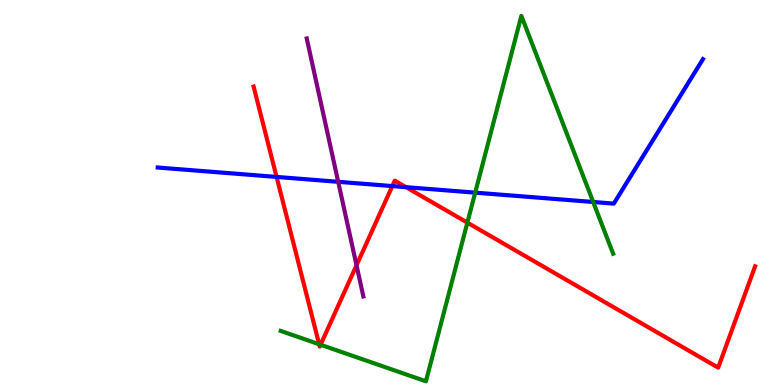[{'lines': ['blue', 'red'], 'intersections': [{'x': 3.57, 'y': 5.4}, {'x': 5.06, 'y': 5.17}, {'x': 5.24, 'y': 5.14}]}, {'lines': ['green', 'red'], 'intersections': [{'x': 4.12, 'y': 1.06}, {'x': 4.14, 'y': 1.05}, {'x': 6.03, 'y': 4.22}]}, {'lines': ['purple', 'red'], 'intersections': [{'x': 4.6, 'y': 3.11}]}, {'lines': ['blue', 'green'], 'intersections': [{'x': 6.13, 'y': 5.0}, {'x': 7.65, 'y': 4.75}]}, {'lines': ['blue', 'purple'], 'intersections': [{'x': 4.36, 'y': 5.28}]}, {'lines': ['green', 'purple'], 'intersections': []}]